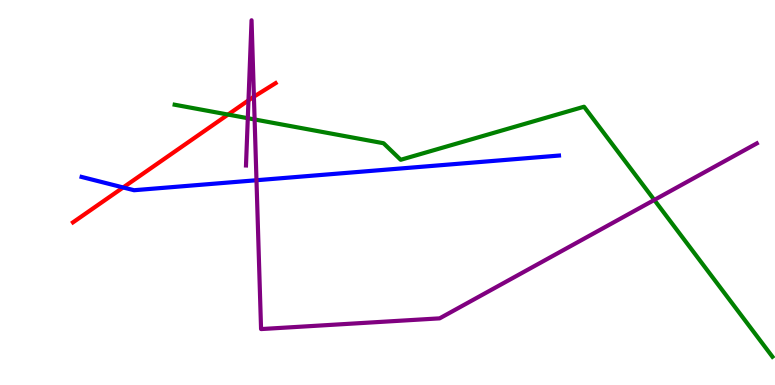[{'lines': ['blue', 'red'], 'intersections': [{'x': 1.59, 'y': 5.13}]}, {'lines': ['green', 'red'], 'intersections': [{'x': 2.94, 'y': 7.02}]}, {'lines': ['purple', 'red'], 'intersections': [{'x': 3.21, 'y': 7.39}, {'x': 3.28, 'y': 7.49}]}, {'lines': ['blue', 'green'], 'intersections': []}, {'lines': ['blue', 'purple'], 'intersections': [{'x': 3.31, 'y': 5.32}]}, {'lines': ['green', 'purple'], 'intersections': [{'x': 3.2, 'y': 6.93}, {'x': 3.29, 'y': 6.9}, {'x': 8.44, 'y': 4.81}]}]